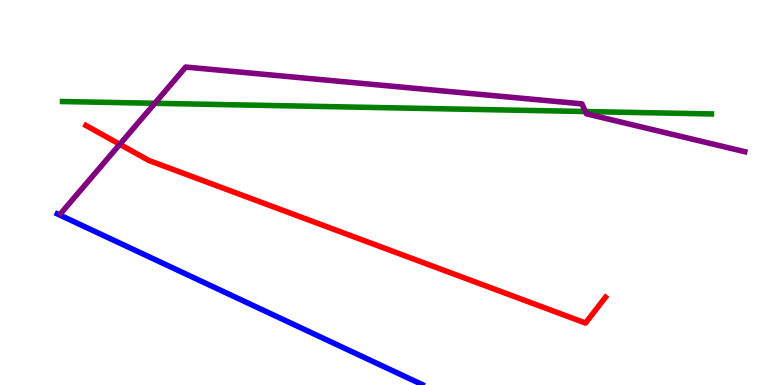[{'lines': ['blue', 'red'], 'intersections': []}, {'lines': ['green', 'red'], 'intersections': []}, {'lines': ['purple', 'red'], 'intersections': [{'x': 1.55, 'y': 6.25}]}, {'lines': ['blue', 'green'], 'intersections': []}, {'lines': ['blue', 'purple'], 'intersections': []}, {'lines': ['green', 'purple'], 'intersections': [{'x': 2.0, 'y': 7.32}, {'x': 7.55, 'y': 7.1}]}]